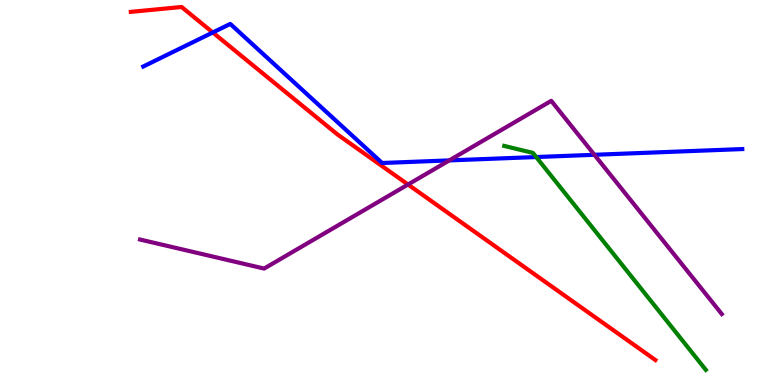[{'lines': ['blue', 'red'], 'intersections': [{'x': 2.75, 'y': 9.16}]}, {'lines': ['green', 'red'], 'intersections': []}, {'lines': ['purple', 'red'], 'intersections': [{'x': 5.26, 'y': 5.21}]}, {'lines': ['blue', 'green'], 'intersections': [{'x': 6.92, 'y': 5.92}]}, {'lines': ['blue', 'purple'], 'intersections': [{'x': 5.8, 'y': 5.83}, {'x': 7.67, 'y': 5.98}]}, {'lines': ['green', 'purple'], 'intersections': []}]